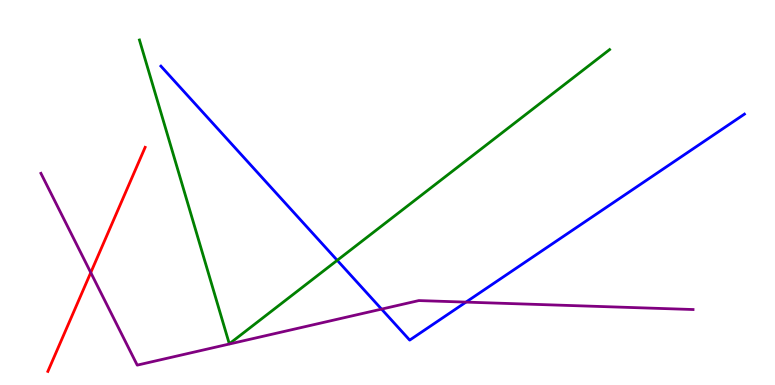[{'lines': ['blue', 'red'], 'intersections': []}, {'lines': ['green', 'red'], 'intersections': []}, {'lines': ['purple', 'red'], 'intersections': [{'x': 1.17, 'y': 2.92}]}, {'lines': ['blue', 'green'], 'intersections': [{'x': 4.35, 'y': 3.24}]}, {'lines': ['blue', 'purple'], 'intersections': [{'x': 4.92, 'y': 1.97}, {'x': 6.01, 'y': 2.15}]}, {'lines': ['green', 'purple'], 'intersections': []}]